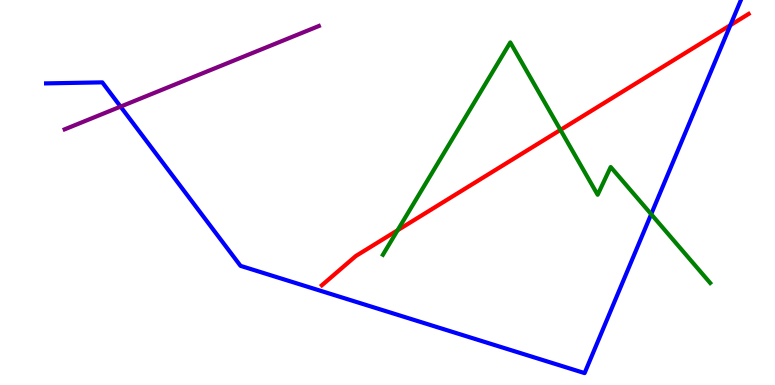[{'lines': ['blue', 'red'], 'intersections': [{'x': 9.42, 'y': 9.35}]}, {'lines': ['green', 'red'], 'intersections': [{'x': 5.13, 'y': 4.02}, {'x': 7.23, 'y': 6.63}]}, {'lines': ['purple', 'red'], 'intersections': []}, {'lines': ['blue', 'green'], 'intersections': [{'x': 8.4, 'y': 4.44}]}, {'lines': ['blue', 'purple'], 'intersections': [{'x': 1.56, 'y': 7.23}]}, {'lines': ['green', 'purple'], 'intersections': []}]